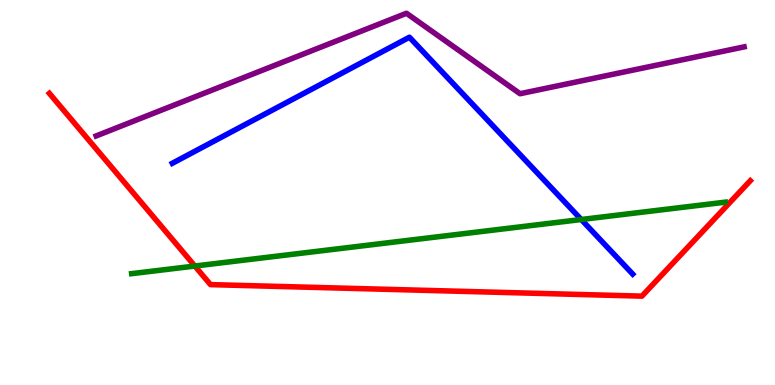[{'lines': ['blue', 'red'], 'intersections': []}, {'lines': ['green', 'red'], 'intersections': [{'x': 2.51, 'y': 3.09}]}, {'lines': ['purple', 'red'], 'intersections': []}, {'lines': ['blue', 'green'], 'intersections': [{'x': 7.5, 'y': 4.3}]}, {'lines': ['blue', 'purple'], 'intersections': []}, {'lines': ['green', 'purple'], 'intersections': []}]